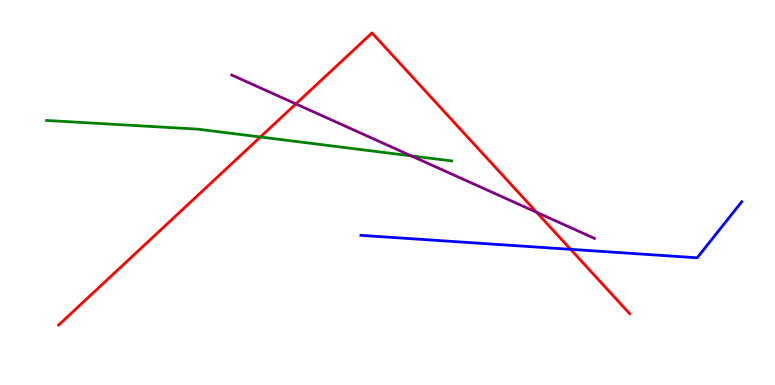[{'lines': ['blue', 'red'], 'intersections': [{'x': 7.36, 'y': 3.52}]}, {'lines': ['green', 'red'], 'intersections': [{'x': 3.36, 'y': 6.44}]}, {'lines': ['purple', 'red'], 'intersections': [{'x': 3.82, 'y': 7.3}, {'x': 6.92, 'y': 4.48}]}, {'lines': ['blue', 'green'], 'intersections': []}, {'lines': ['blue', 'purple'], 'intersections': []}, {'lines': ['green', 'purple'], 'intersections': [{'x': 5.31, 'y': 5.95}]}]